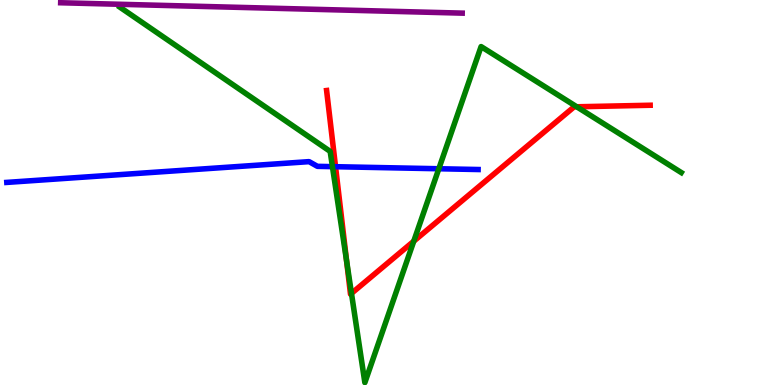[{'lines': ['blue', 'red'], 'intersections': [{'x': 4.33, 'y': 5.67}]}, {'lines': ['green', 'red'], 'intersections': [{'x': 4.47, 'y': 3.22}, {'x': 4.54, 'y': 2.38}, {'x': 5.34, 'y': 3.74}, {'x': 7.44, 'y': 7.23}]}, {'lines': ['purple', 'red'], 'intersections': []}, {'lines': ['blue', 'green'], 'intersections': [{'x': 4.29, 'y': 5.67}, {'x': 5.66, 'y': 5.62}]}, {'lines': ['blue', 'purple'], 'intersections': []}, {'lines': ['green', 'purple'], 'intersections': []}]